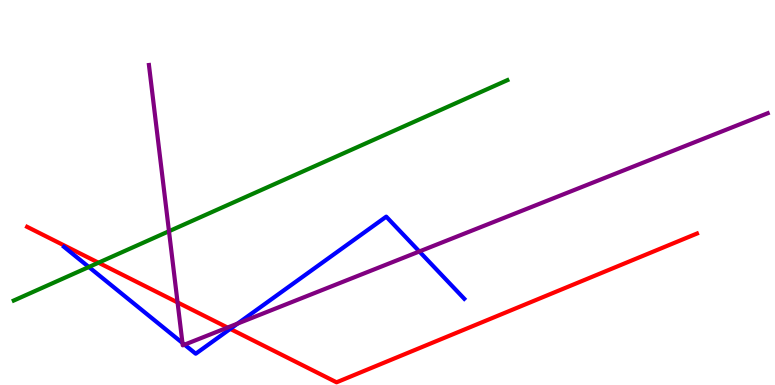[{'lines': ['blue', 'red'], 'intersections': [{'x': 2.97, 'y': 1.46}]}, {'lines': ['green', 'red'], 'intersections': [{'x': 1.27, 'y': 3.18}]}, {'lines': ['purple', 'red'], 'intersections': [{'x': 2.29, 'y': 2.14}, {'x': 2.94, 'y': 1.49}]}, {'lines': ['blue', 'green'], 'intersections': [{'x': 1.15, 'y': 3.06}]}, {'lines': ['blue', 'purple'], 'intersections': [{'x': 2.35, 'y': 1.09}, {'x': 2.38, 'y': 1.05}, {'x': 3.07, 'y': 1.6}, {'x': 5.41, 'y': 3.47}]}, {'lines': ['green', 'purple'], 'intersections': [{'x': 2.18, 'y': 3.99}]}]